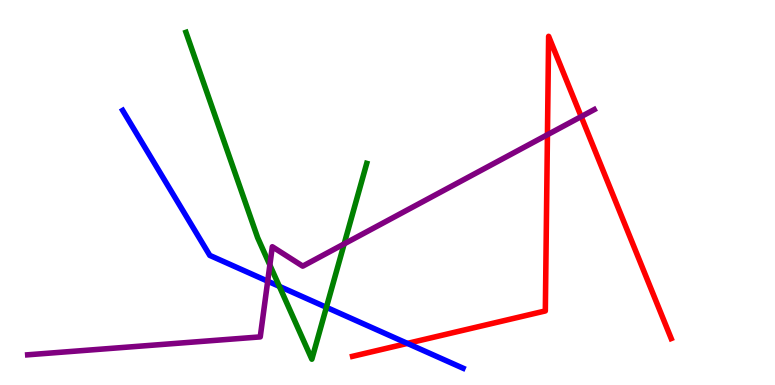[{'lines': ['blue', 'red'], 'intersections': [{'x': 5.26, 'y': 1.08}]}, {'lines': ['green', 'red'], 'intersections': []}, {'lines': ['purple', 'red'], 'intersections': [{'x': 7.06, 'y': 6.5}, {'x': 7.5, 'y': 6.97}]}, {'lines': ['blue', 'green'], 'intersections': [{'x': 3.6, 'y': 2.56}, {'x': 4.21, 'y': 2.02}]}, {'lines': ['blue', 'purple'], 'intersections': [{'x': 3.45, 'y': 2.7}]}, {'lines': ['green', 'purple'], 'intersections': [{'x': 3.48, 'y': 3.12}, {'x': 4.44, 'y': 3.66}]}]